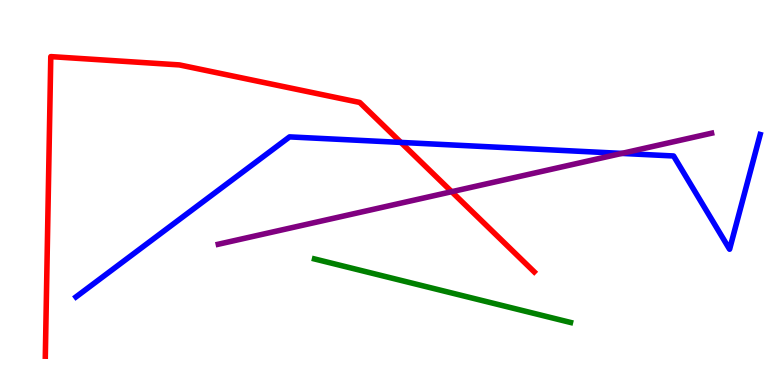[{'lines': ['blue', 'red'], 'intersections': [{'x': 5.17, 'y': 6.3}]}, {'lines': ['green', 'red'], 'intersections': []}, {'lines': ['purple', 'red'], 'intersections': [{'x': 5.83, 'y': 5.02}]}, {'lines': ['blue', 'green'], 'intersections': []}, {'lines': ['blue', 'purple'], 'intersections': [{'x': 8.02, 'y': 6.02}]}, {'lines': ['green', 'purple'], 'intersections': []}]